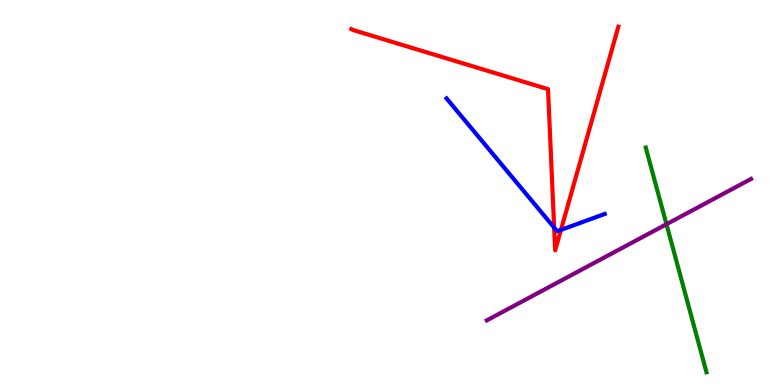[{'lines': ['blue', 'red'], 'intersections': [{'x': 7.15, 'y': 4.09}, {'x': 7.24, 'y': 4.03}]}, {'lines': ['green', 'red'], 'intersections': []}, {'lines': ['purple', 'red'], 'intersections': []}, {'lines': ['blue', 'green'], 'intersections': []}, {'lines': ['blue', 'purple'], 'intersections': []}, {'lines': ['green', 'purple'], 'intersections': [{'x': 8.6, 'y': 4.18}]}]